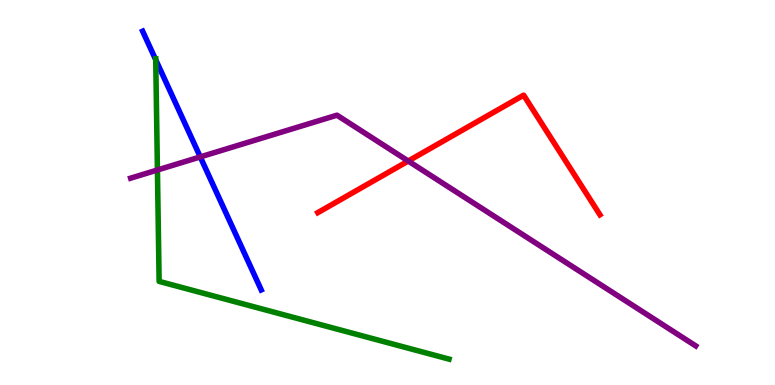[{'lines': ['blue', 'red'], 'intersections': []}, {'lines': ['green', 'red'], 'intersections': []}, {'lines': ['purple', 'red'], 'intersections': [{'x': 5.27, 'y': 5.82}]}, {'lines': ['blue', 'green'], 'intersections': [{'x': 2.01, 'y': 8.45}]}, {'lines': ['blue', 'purple'], 'intersections': [{'x': 2.58, 'y': 5.92}]}, {'lines': ['green', 'purple'], 'intersections': [{'x': 2.03, 'y': 5.58}]}]